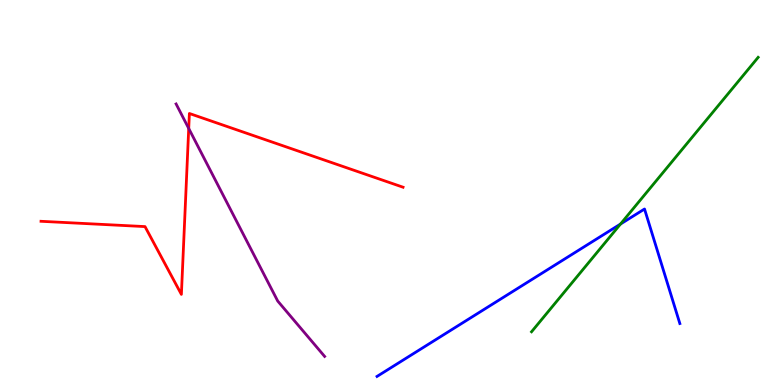[{'lines': ['blue', 'red'], 'intersections': []}, {'lines': ['green', 'red'], 'intersections': []}, {'lines': ['purple', 'red'], 'intersections': [{'x': 2.44, 'y': 6.66}]}, {'lines': ['blue', 'green'], 'intersections': [{'x': 8.01, 'y': 4.18}]}, {'lines': ['blue', 'purple'], 'intersections': []}, {'lines': ['green', 'purple'], 'intersections': []}]